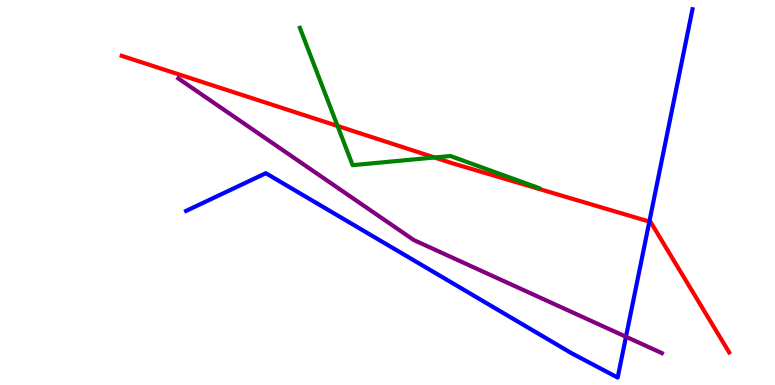[{'lines': ['blue', 'red'], 'intersections': [{'x': 8.38, 'y': 4.24}]}, {'lines': ['green', 'red'], 'intersections': [{'x': 4.36, 'y': 6.73}, {'x': 5.61, 'y': 5.91}]}, {'lines': ['purple', 'red'], 'intersections': []}, {'lines': ['blue', 'green'], 'intersections': []}, {'lines': ['blue', 'purple'], 'intersections': [{'x': 8.08, 'y': 1.25}]}, {'lines': ['green', 'purple'], 'intersections': []}]